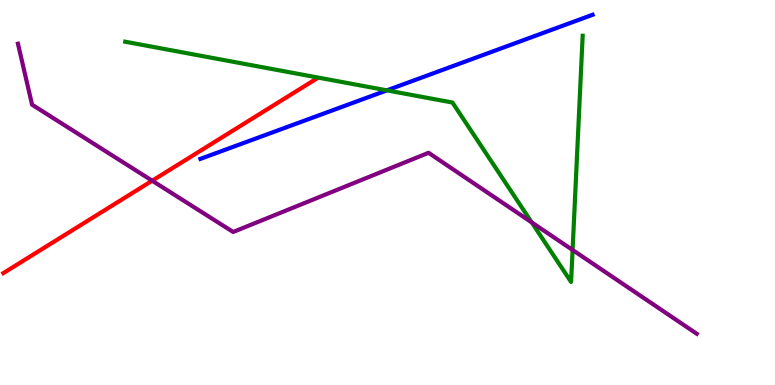[{'lines': ['blue', 'red'], 'intersections': []}, {'lines': ['green', 'red'], 'intersections': []}, {'lines': ['purple', 'red'], 'intersections': [{'x': 1.96, 'y': 5.31}]}, {'lines': ['blue', 'green'], 'intersections': [{'x': 4.99, 'y': 7.65}]}, {'lines': ['blue', 'purple'], 'intersections': []}, {'lines': ['green', 'purple'], 'intersections': [{'x': 6.86, 'y': 4.22}, {'x': 7.39, 'y': 3.51}]}]